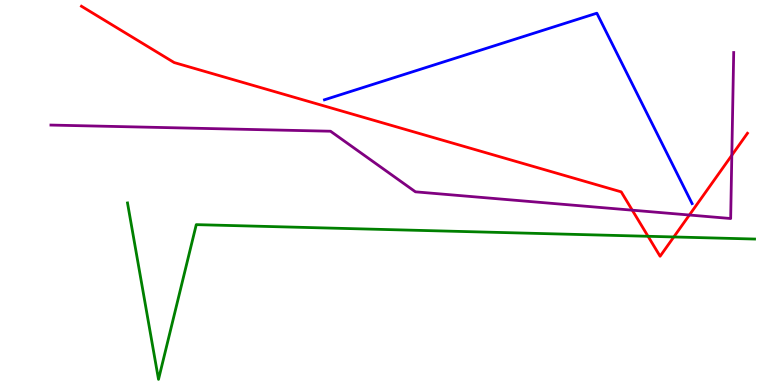[{'lines': ['blue', 'red'], 'intersections': []}, {'lines': ['green', 'red'], 'intersections': [{'x': 8.36, 'y': 3.86}, {'x': 8.69, 'y': 3.85}]}, {'lines': ['purple', 'red'], 'intersections': [{'x': 8.16, 'y': 4.54}, {'x': 8.9, 'y': 4.42}, {'x': 9.44, 'y': 5.97}]}, {'lines': ['blue', 'green'], 'intersections': []}, {'lines': ['blue', 'purple'], 'intersections': []}, {'lines': ['green', 'purple'], 'intersections': []}]